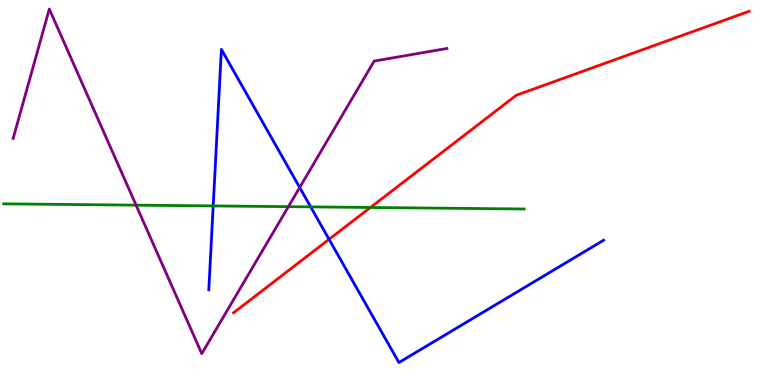[{'lines': ['blue', 'red'], 'intersections': [{'x': 4.25, 'y': 3.78}]}, {'lines': ['green', 'red'], 'intersections': [{'x': 4.78, 'y': 4.61}]}, {'lines': ['purple', 'red'], 'intersections': []}, {'lines': ['blue', 'green'], 'intersections': [{'x': 2.75, 'y': 4.65}, {'x': 4.01, 'y': 4.63}]}, {'lines': ['blue', 'purple'], 'intersections': [{'x': 3.87, 'y': 5.13}]}, {'lines': ['green', 'purple'], 'intersections': [{'x': 1.76, 'y': 4.67}, {'x': 3.72, 'y': 4.63}]}]